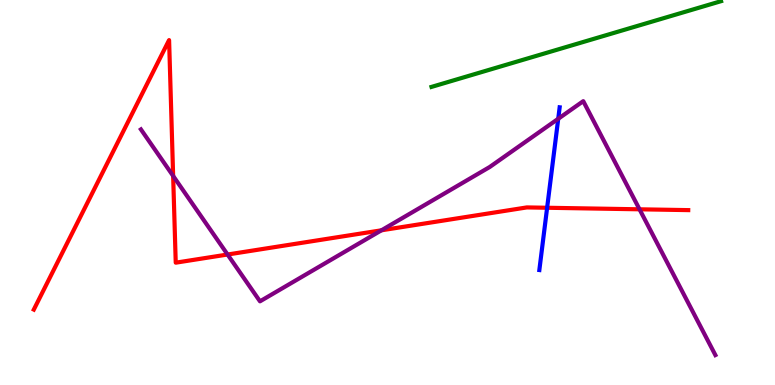[{'lines': ['blue', 'red'], 'intersections': [{'x': 7.06, 'y': 4.6}]}, {'lines': ['green', 'red'], 'intersections': []}, {'lines': ['purple', 'red'], 'intersections': [{'x': 2.23, 'y': 5.43}, {'x': 2.94, 'y': 3.39}, {'x': 4.92, 'y': 4.02}, {'x': 8.25, 'y': 4.56}]}, {'lines': ['blue', 'green'], 'intersections': []}, {'lines': ['blue', 'purple'], 'intersections': [{'x': 7.2, 'y': 6.91}]}, {'lines': ['green', 'purple'], 'intersections': []}]